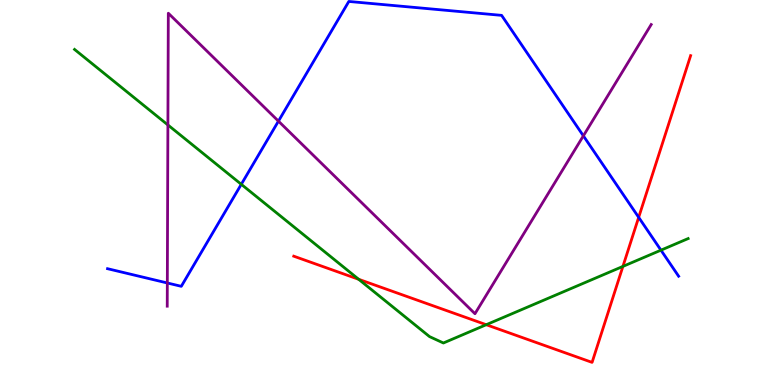[{'lines': ['blue', 'red'], 'intersections': [{'x': 8.24, 'y': 4.35}]}, {'lines': ['green', 'red'], 'intersections': [{'x': 4.63, 'y': 2.75}, {'x': 6.27, 'y': 1.57}, {'x': 8.04, 'y': 3.08}]}, {'lines': ['purple', 'red'], 'intersections': []}, {'lines': ['blue', 'green'], 'intersections': [{'x': 3.11, 'y': 5.21}, {'x': 8.53, 'y': 3.5}]}, {'lines': ['blue', 'purple'], 'intersections': [{'x': 2.16, 'y': 2.65}, {'x': 3.59, 'y': 6.85}, {'x': 7.53, 'y': 6.47}]}, {'lines': ['green', 'purple'], 'intersections': [{'x': 2.17, 'y': 6.75}]}]